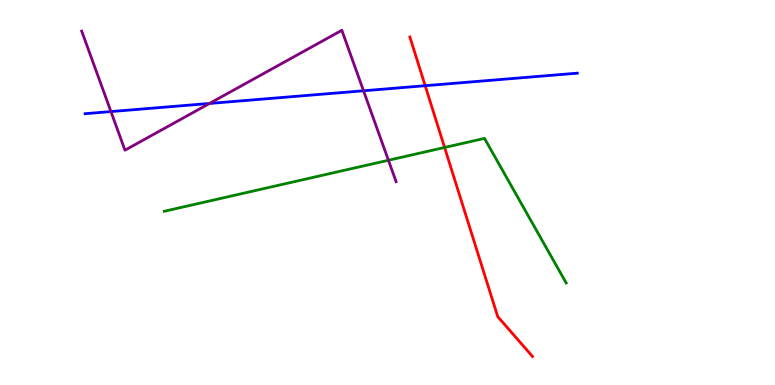[{'lines': ['blue', 'red'], 'intersections': [{'x': 5.49, 'y': 7.77}]}, {'lines': ['green', 'red'], 'intersections': [{'x': 5.74, 'y': 6.17}]}, {'lines': ['purple', 'red'], 'intersections': []}, {'lines': ['blue', 'green'], 'intersections': []}, {'lines': ['blue', 'purple'], 'intersections': [{'x': 1.43, 'y': 7.1}, {'x': 2.7, 'y': 7.31}, {'x': 4.69, 'y': 7.64}]}, {'lines': ['green', 'purple'], 'intersections': [{'x': 5.01, 'y': 5.84}]}]